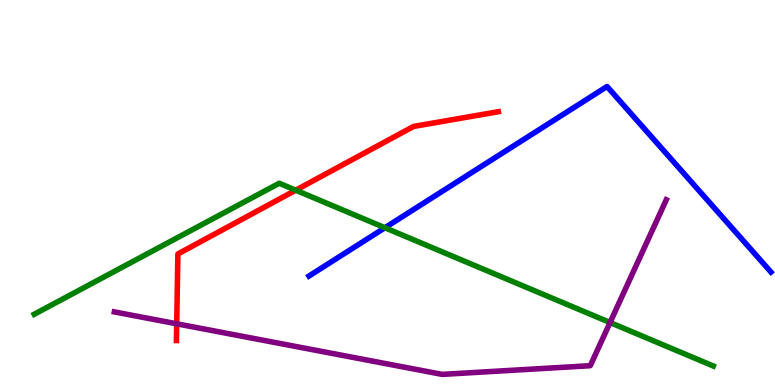[{'lines': ['blue', 'red'], 'intersections': []}, {'lines': ['green', 'red'], 'intersections': [{'x': 3.82, 'y': 5.06}]}, {'lines': ['purple', 'red'], 'intersections': [{'x': 2.28, 'y': 1.59}]}, {'lines': ['blue', 'green'], 'intersections': [{'x': 4.97, 'y': 4.08}]}, {'lines': ['blue', 'purple'], 'intersections': []}, {'lines': ['green', 'purple'], 'intersections': [{'x': 7.87, 'y': 1.62}]}]